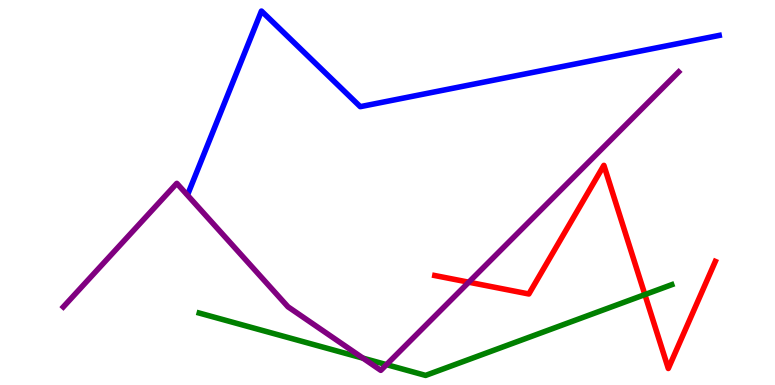[{'lines': ['blue', 'red'], 'intersections': []}, {'lines': ['green', 'red'], 'intersections': [{'x': 8.32, 'y': 2.35}]}, {'lines': ['purple', 'red'], 'intersections': [{'x': 6.05, 'y': 2.67}]}, {'lines': ['blue', 'green'], 'intersections': []}, {'lines': ['blue', 'purple'], 'intersections': []}, {'lines': ['green', 'purple'], 'intersections': [{'x': 4.68, 'y': 0.697}, {'x': 4.99, 'y': 0.529}]}]